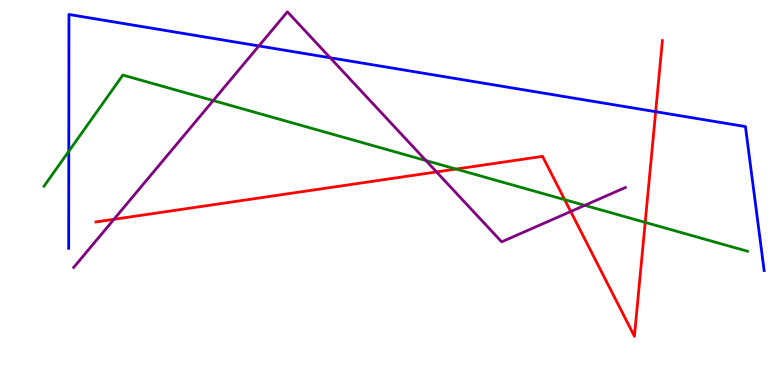[{'lines': ['blue', 'red'], 'intersections': [{'x': 8.46, 'y': 7.1}]}, {'lines': ['green', 'red'], 'intersections': [{'x': 5.88, 'y': 5.61}, {'x': 7.29, 'y': 4.81}, {'x': 8.33, 'y': 4.22}]}, {'lines': ['purple', 'red'], 'intersections': [{'x': 1.47, 'y': 4.3}, {'x': 5.63, 'y': 5.53}, {'x': 7.36, 'y': 4.51}]}, {'lines': ['blue', 'green'], 'intersections': [{'x': 0.888, 'y': 6.07}]}, {'lines': ['blue', 'purple'], 'intersections': [{'x': 3.34, 'y': 8.81}, {'x': 4.26, 'y': 8.5}]}, {'lines': ['green', 'purple'], 'intersections': [{'x': 2.75, 'y': 7.39}, {'x': 5.5, 'y': 5.83}, {'x': 7.55, 'y': 4.67}]}]